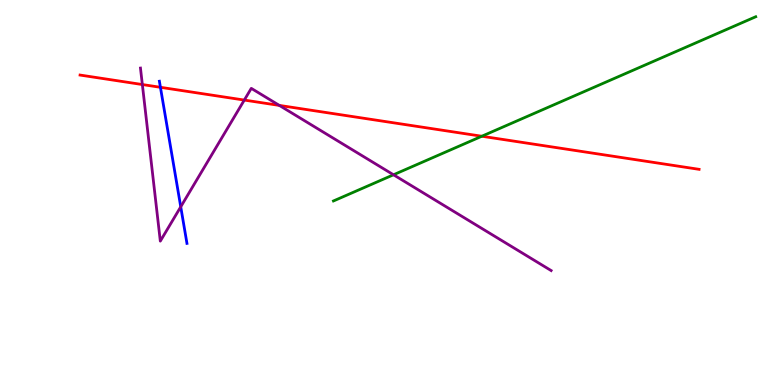[{'lines': ['blue', 'red'], 'intersections': [{'x': 2.07, 'y': 7.73}]}, {'lines': ['green', 'red'], 'intersections': [{'x': 6.22, 'y': 6.46}]}, {'lines': ['purple', 'red'], 'intersections': [{'x': 1.84, 'y': 7.8}, {'x': 3.15, 'y': 7.4}, {'x': 3.6, 'y': 7.26}]}, {'lines': ['blue', 'green'], 'intersections': []}, {'lines': ['blue', 'purple'], 'intersections': [{'x': 2.33, 'y': 4.63}]}, {'lines': ['green', 'purple'], 'intersections': [{'x': 5.08, 'y': 5.46}]}]